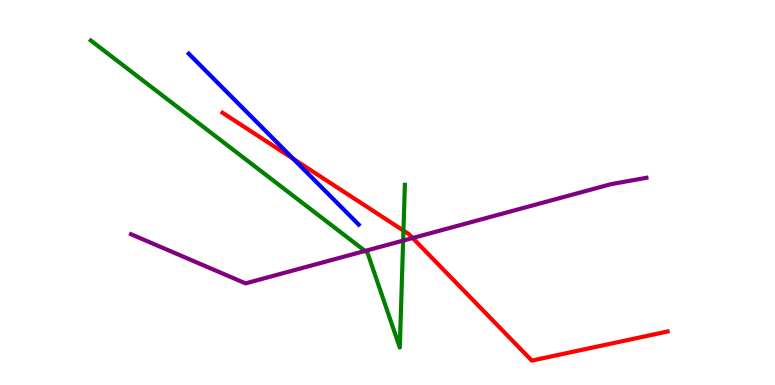[{'lines': ['blue', 'red'], 'intersections': [{'x': 3.78, 'y': 5.87}]}, {'lines': ['green', 'red'], 'intersections': [{'x': 5.21, 'y': 4.01}]}, {'lines': ['purple', 'red'], 'intersections': [{'x': 5.32, 'y': 3.82}]}, {'lines': ['blue', 'green'], 'intersections': []}, {'lines': ['blue', 'purple'], 'intersections': []}, {'lines': ['green', 'purple'], 'intersections': [{'x': 4.71, 'y': 3.48}, {'x': 5.2, 'y': 3.75}]}]